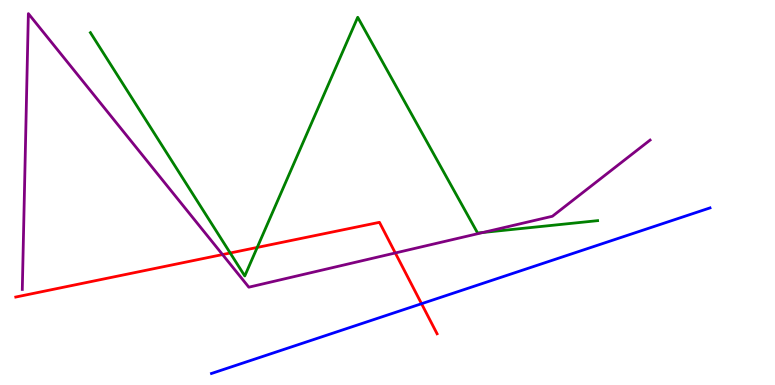[{'lines': ['blue', 'red'], 'intersections': [{'x': 5.44, 'y': 2.11}]}, {'lines': ['green', 'red'], 'intersections': [{'x': 2.97, 'y': 3.43}, {'x': 3.32, 'y': 3.57}]}, {'lines': ['purple', 'red'], 'intersections': [{'x': 2.87, 'y': 3.39}, {'x': 5.1, 'y': 3.43}]}, {'lines': ['blue', 'green'], 'intersections': []}, {'lines': ['blue', 'purple'], 'intersections': []}, {'lines': ['green', 'purple'], 'intersections': [{'x': 6.23, 'y': 3.96}]}]